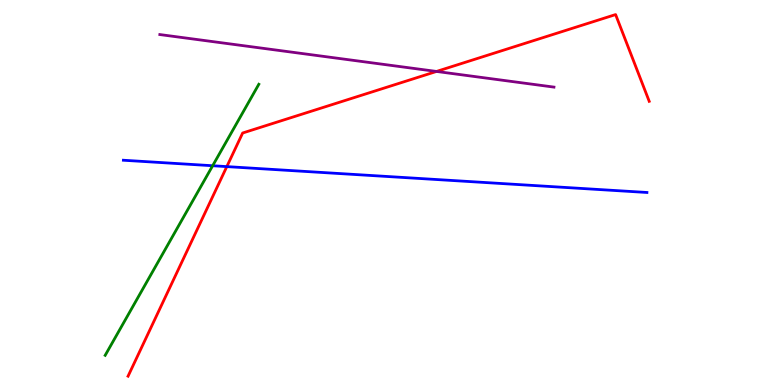[{'lines': ['blue', 'red'], 'intersections': [{'x': 2.93, 'y': 5.67}]}, {'lines': ['green', 'red'], 'intersections': []}, {'lines': ['purple', 'red'], 'intersections': [{'x': 5.63, 'y': 8.14}]}, {'lines': ['blue', 'green'], 'intersections': [{'x': 2.74, 'y': 5.7}]}, {'lines': ['blue', 'purple'], 'intersections': []}, {'lines': ['green', 'purple'], 'intersections': []}]